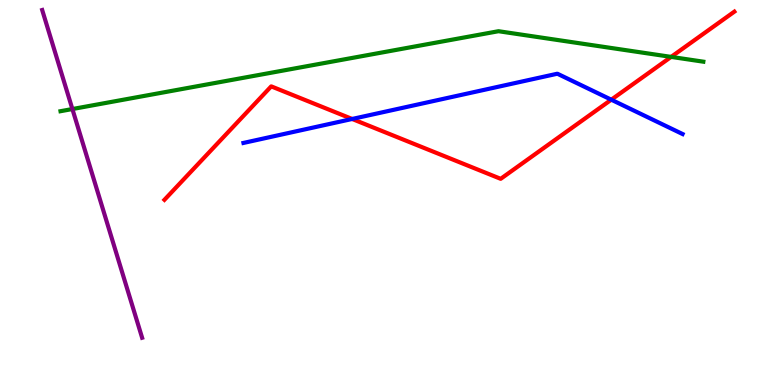[{'lines': ['blue', 'red'], 'intersections': [{'x': 4.54, 'y': 6.91}, {'x': 7.89, 'y': 7.41}]}, {'lines': ['green', 'red'], 'intersections': [{'x': 8.66, 'y': 8.52}]}, {'lines': ['purple', 'red'], 'intersections': []}, {'lines': ['blue', 'green'], 'intersections': []}, {'lines': ['blue', 'purple'], 'intersections': []}, {'lines': ['green', 'purple'], 'intersections': [{'x': 0.934, 'y': 7.17}]}]